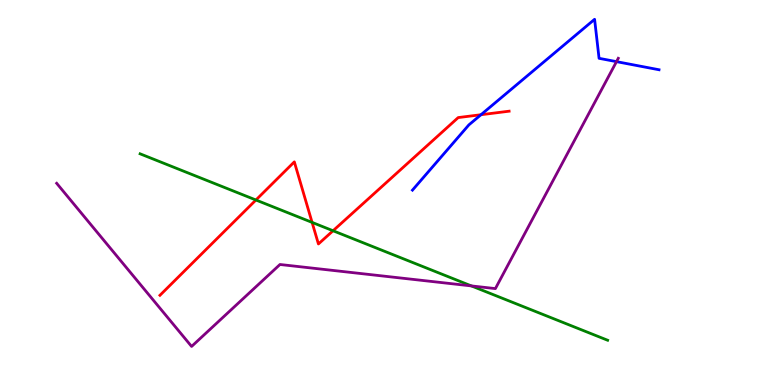[{'lines': ['blue', 'red'], 'intersections': [{'x': 6.21, 'y': 7.02}]}, {'lines': ['green', 'red'], 'intersections': [{'x': 3.3, 'y': 4.81}, {'x': 4.03, 'y': 4.22}, {'x': 4.3, 'y': 4.01}]}, {'lines': ['purple', 'red'], 'intersections': []}, {'lines': ['blue', 'green'], 'intersections': []}, {'lines': ['blue', 'purple'], 'intersections': [{'x': 7.95, 'y': 8.4}]}, {'lines': ['green', 'purple'], 'intersections': [{'x': 6.08, 'y': 2.57}]}]